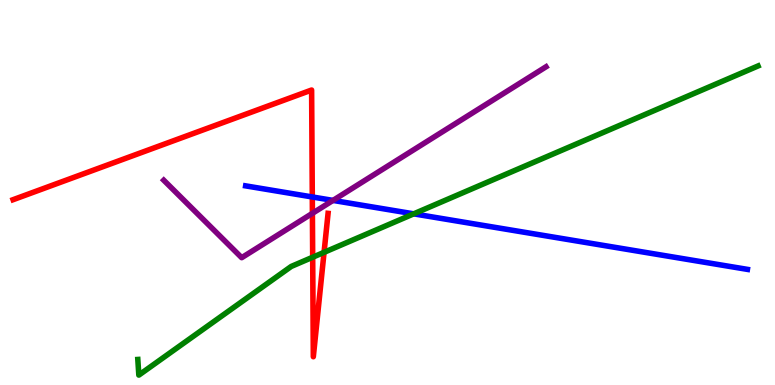[{'lines': ['blue', 'red'], 'intersections': [{'x': 4.03, 'y': 4.88}]}, {'lines': ['green', 'red'], 'intersections': [{'x': 4.03, 'y': 3.32}, {'x': 4.18, 'y': 3.45}]}, {'lines': ['purple', 'red'], 'intersections': [{'x': 4.03, 'y': 4.46}]}, {'lines': ['blue', 'green'], 'intersections': [{'x': 5.34, 'y': 4.45}]}, {'lines': ['blue', 'purple'], 'intersections': [{'x': 4.3, 'y': 4.79}]}, {'lines': ['green', 'purple'], 'intersections': []}]